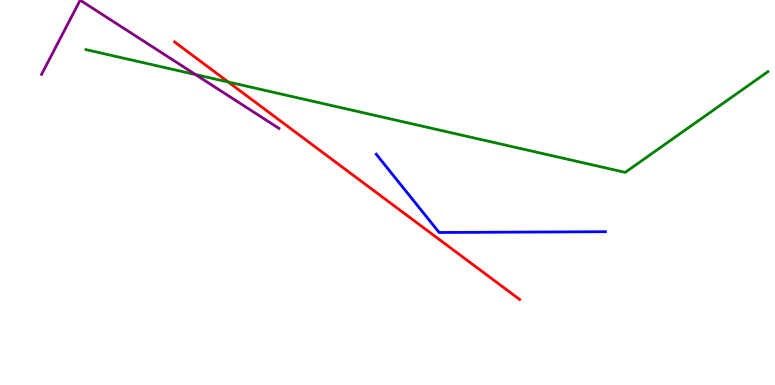[{'lines': ['blue', 'red'], 'intersections': []}, {'lines': ['green', 'red'], 'intersections': [{'x': 2.95, 'y': 7.87}]}, {'lines': ['purple', 'red'], 'intersections': []}, {'lines': ['blue', 'green'], 'intersections': []}, {'lines': ['blue', 'purple'], 'intersections': []}, {'lines': ['green', 'purple'], 'intersections': [{'x': 2.52, 'y': 8.06}]}]